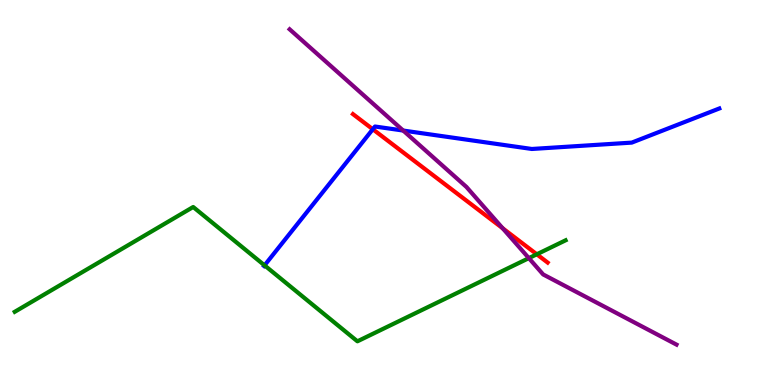[{'lines': ['blue', 'red'], 'intersections': [{'x': 4.81, 'y': 6.64}]}, {'lines': ['green', 'red'], 'intersections': [{'x': 6.93, 'y': 3.4}]}, {'lines': ['purple', 'red'], 'intersections': [{'x': 6.49, 'y': 4.07}]}, {'lines': ['blue', 'green'], 'intersections': [{'x': 3.41, 'y': 3.11}]}, {'lines': ['blue', 'purple'], 'intersections': [{'x': 5.2, 'y': 6.61}]}, {'lines': ['green', 'purple'], 'intersections': [{'x': 6.82, 'y': 3.3}]}]